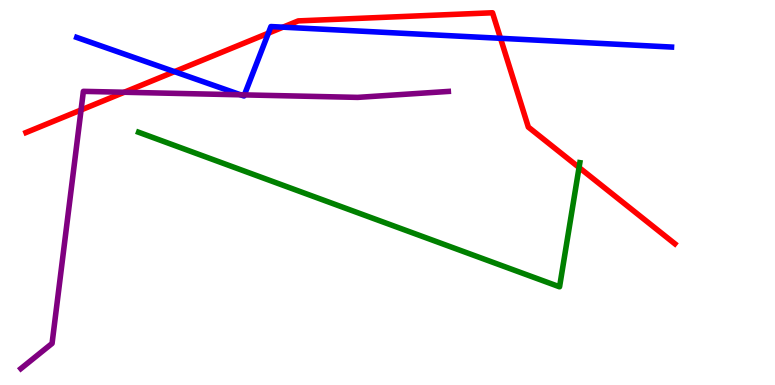[{'lines': ['blue', 'red'], 'intersections': [{'x': 2.25, 'y': 8.14}, {'x': 3.46, 'y': 9.14}, {'x': 3.65, 'y': 9.29}, {'x': 6.46, 'y': 9.01}]}, {'lines': ['green', 'red'], 'intersections': [{'x': 7.47, 'y': 5.65}]}, {'lines': ['purple', 'red'], 'intersections': [{'x': 1.05, 'y': 7.14}, {'x': 1.6, 'y': 7.6}]}, {'lines': ['blue', 'green'], 'intersections': []}, {'lines': ['blue', 'purple'], 'intersections': [{'x': 3.1, 'y': 7.54}, {'x': 3.15, 'y': 7.54}]}, {'lines': ['green', 'purple'], 'intersections': []}]